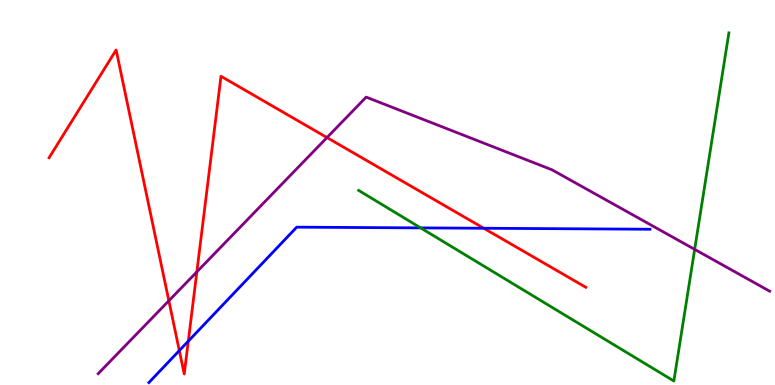[{'lines': ['blue', 'red'], 'intersections': [{'x': 2.31, 'y': 0.894}, {'x': 2.43, 'y': 1.14}, {'x': 6.24, 'y': 4.07}]}, {'lines': ['green', 'red'], 'intersections': []}, {'lines': ['purple', 'red'], 'intersections': [{'x': 2.18, 'y': 2.19}, {'x': 2.54, 'y': 2.94}, {'x': 4.22, 'y': 6.43}]}, {'lines': ['blue', 'green'], 'intersections': [{'x': 5.43, 'y': 4.08}]}, {'lines': ['blue', 'purple'], 'intersections': []}, {'lines': ['green', 'purple'], 'intersections': [{'x': 8.96, 'y': 3.52}]}]